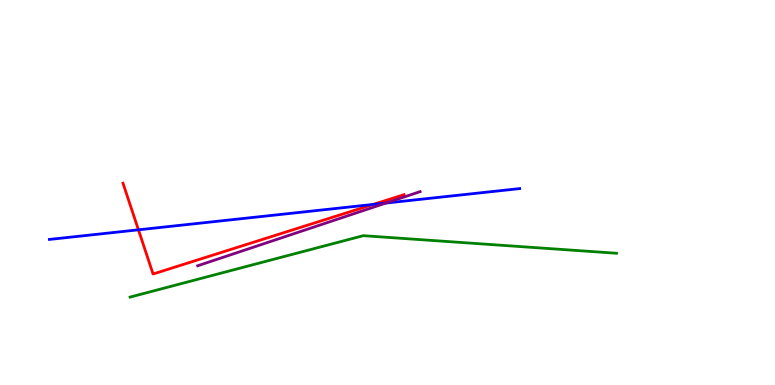[{'lines': ['blue', 'red'], 'intersections': [{'x': 1.79, 'y': 4.03}, {'x': 4.81, 'y': 4.69}]}, {'lines': ['green', 'red'], 'intersections': []}, {'lines': ['purple', 'red'], 'intersections': []}, {'lines': ['blue', 'green'], 'intersections': []}, {'lines': ['blue', 'purple'], 'intersections': [{'x': 4.98, 'y': 4.73}]}, {'lines': ['green', 'purple'], 'intersections': []}]